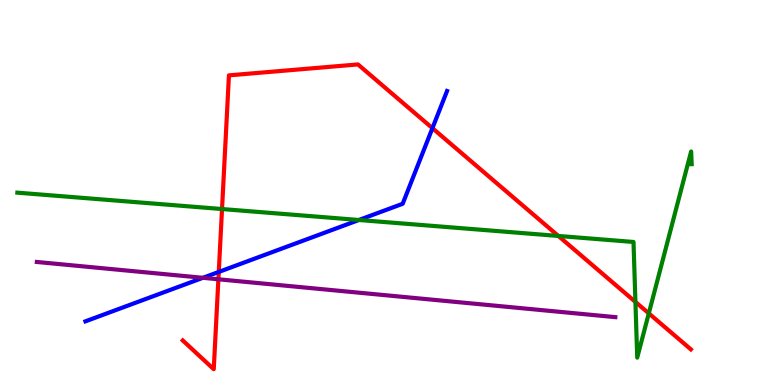[{'lines': ['blue', 'red'], 'intersections': [{'x': 2.82, 'y': 2.94}, {'x': 5.58, 'y': 6.67}]}, {'lines': ['green', 'red'], 'intersections': [{'x': 2.86, 'y': 4.57}, {'x': 7.2, 'y': 3.87}, {'x': 8.2, 'y': 2.16}, {'x': 8.37, 'y': 1.86}]}, {'lines': ['purple', 'red'], 'intersections': [{'x': 2.82, 'y': 2.75}]}, {'lines': ['blue', 'green'], 'intersections': [{'x': 4.63, 'y': 4.29}]}, {'lines': ['blue', 'purple'], 'intersections': [{'x': 2.62, 'y': 2.78}]}, {'lines': ['green', 'purple'], 'intersections': []}]